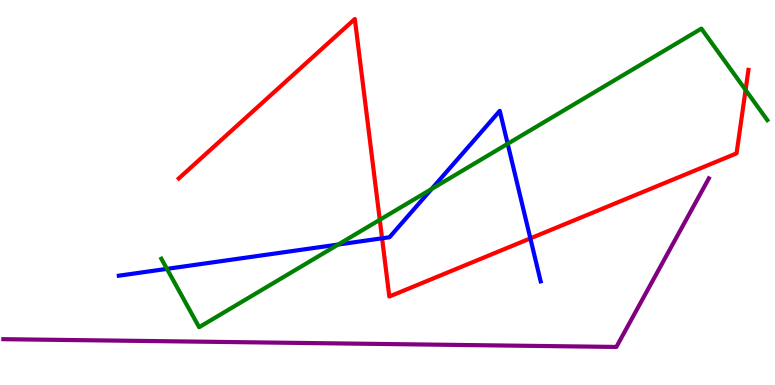[{'lines': ['blue', 'red'], 'intersections': [{'x': 4.93, 'y': 3.81}, {'x': 6.84, 'y': 3.81}]}, {'lines': ['green', 'red'], 'intersections': [{'x': 4.9, 'y': 4.29}, {'x': 9.62, 'y': 7.66}]}, {'lines': ['purple', 'red'], 'intersections': []}, {'lines': ['blue', 'green'], 'intersections': [{'x': 2.15, 'y': 3.02}, {'x': 4.36, 'y': 3.65}, {'x': 5.57, 'y': 5.09}, {'x': 6.55, 'y': 6.27}]}, {'lines': ['blue', 'purple'], 'intersections': []}, {'lines': ['green', 'purple'], 'intersections': []}]